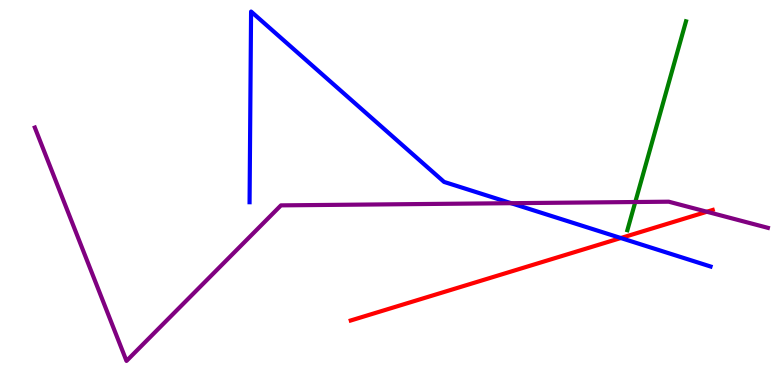[{'lines': ['blue', 'red'], 'intersections': [{'x': 8.01, 'y': 3.82}]}, {'lines': ['green', 'red'], 'intersections': []}, {'lines': ['purple', 'red'], 'intersections': [{'x': 9.12, 'y': 4.5}]}, {'lines': ['blue', 'green'], 'intersections': []}, {'lines': ['blue', 'purple'], 'intersections': [{'x': 6.59, 'y': 4.72}]}, {'lines': ['green', 'purple'], 'intersections': [{'x': 8.2, 'y': 4.75}]}]